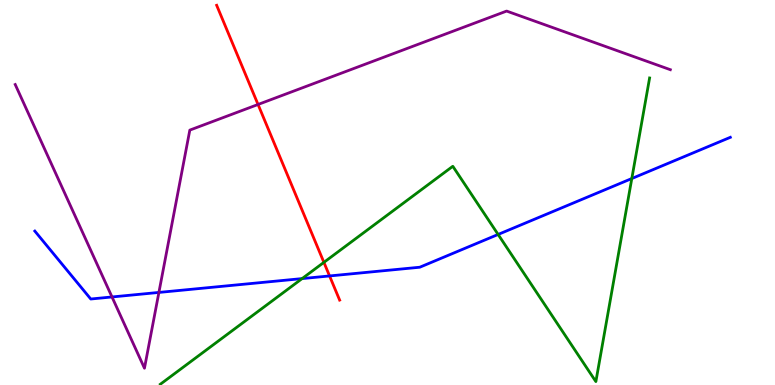[{'lines': ['blue', 'red'], 'intersections': [{'x': 4.25, 'y': 2.83}]}, {'lines': ['green', 'red'], 'intersections': [{'x': 4.18, 'y': 3.19}]}, {'lines': ['purple', 'red'], 'intersections': [{'x': 3.33, 'y': 7.29}]}, {'lines': ['blue', 'green'], 'intersections': [{'x': 3.9, 'y': 2.76}, {'x': 6.43, 'y': 3.91}, {'x': 8.15, 'y': 5.36}]}, {'lines': ['blue', 'purple'], 'intersections': [{'x': 1.45, 'y': 2.29}, {'x': 2.05, 'y': 2.4}]}, {'lines': ['green', 'purple'], 'intersections': []}]